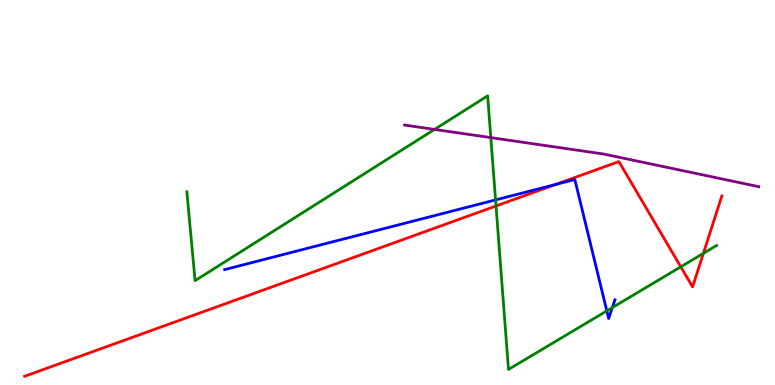[{'lines': ['blue', 'red'], 'intersections': [{'x': 7.17, 'y': 5.21}]}, {'lines': ['green', 'red'], 'intersections': [{'x': 6.4, 'y': 4.65}, {'x': 8.78, 'y': 3.07}, {'x': 9.08, 'y': 3.42}]}, {'lines': ['purple', 'red'], 'intersections': []}, {'lines': ['blue', 'green'], 'intersections': [{'x': 6.39, 'y': 4.81}, {'x': 7.83, 'y': 1.93}, {'x': 7.9, 'y': 2.01}]}, {'lines': ['blue', 'purple'], 'intersections': []}, {'lines': ['green', 'purple'], 'intersections': [{'x': 5.61, 'y': 6.64}, {'x': 6.33, 'y': 6.43}]}]